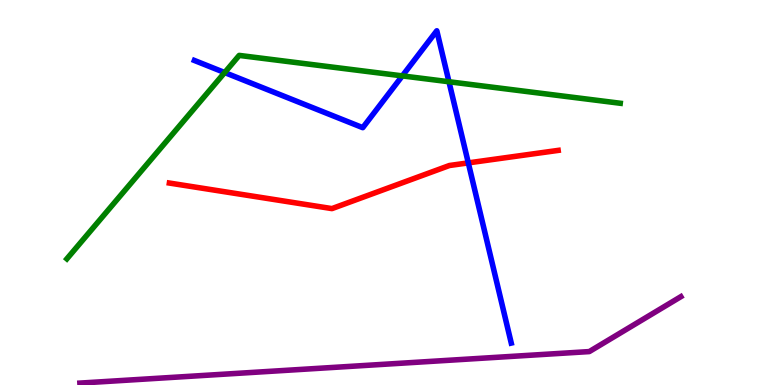[{'lines': ['blue', 'red'], 'intersections': [{'x': 6.04, 'y': 5.77}]}, {'lines': ['green', 'red'], 'intersections': []}, {'lines': ['purple', 'red'], 'intersections': []}, {'lines': ['blue', 'green'], 'intersections': [{'x': 2.9, 'y': 8.12}, {'x': 5.19, 'y': 8.03}, {'x': 5.79, 'y': 7.88}]}, {'lines': ['blue', 'purple'], 'intersections': []}, {'lines': ['green', 'purple'], 'intersections': []}]